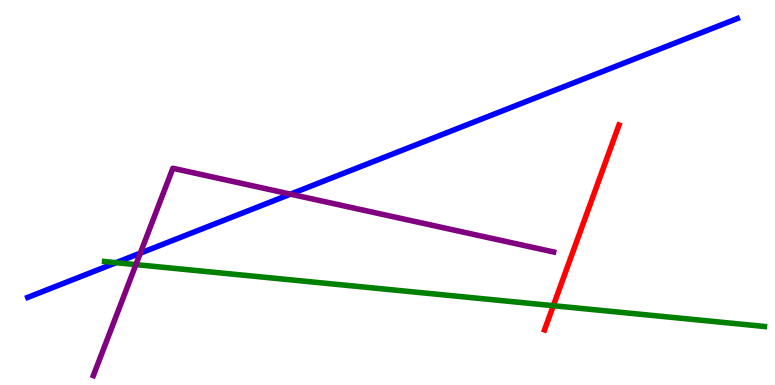[{'lines': ['blue', 'red'], 'intersections': []}, {'lines': ['green', 'red'], 'intersections': [{'x': 7.14, 'y': 2.06}]}, {'lines': ['purple', 'red'], 'intersections': []}, {'lines': ['blue', 'green'], 'intersections': [{'x': 1.5, 'y': 3.18}]}, {'lines': ['blue', 'purple'], 'intersections': [{'x': 1.81, 'y': 3.42}, {'x': 3.75, 'y': 4.96}]}, {'lines': ['green', 'purple'], 'intersections': [{'x': 1.75, 'y': 3.13}]}]